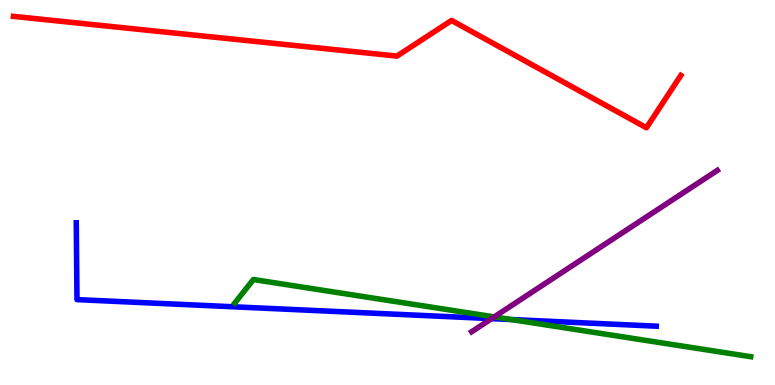[{'lines': ['blue', 'red'], 'intersections': []}, {'lines': ['green', 'red'], 'intersections': []}, {'lines': ['purple', 'red'], 'intersections': []}, {'lines': ['blue', 'green'], 'intersections': [{'x': 6.6, 'y': 1.7}]}, {'lines': ['blue', 'purple'], 'intersections': [{'x': 6.34, 'y': 1.72}]}, {'lines': ['green', 'purple'], 'intersections': [{'x': 6.38, 'y': 1.77}]}]